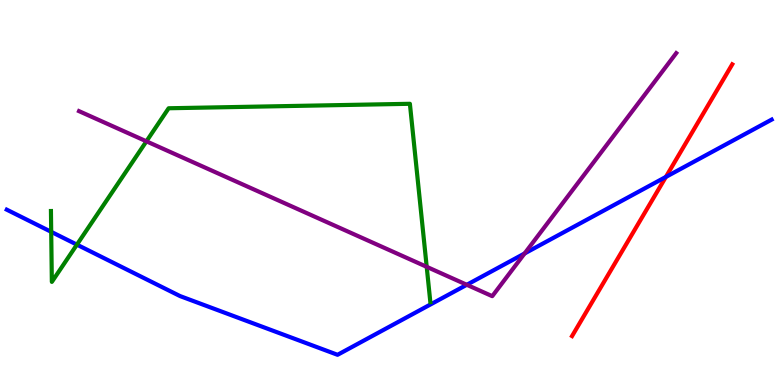[{'lines': ['blue', 'red'], 'intersections': [{'x': 8.59, 'y': 5.4}]}, {'lines': ['green', 'red'], 'intersections': []}, {'lines': ['purple', 'red'], 'intersections': []}, {'lines': ['blue', 'green'], 'intersections': [{'x': 0.661, 'y': 3.98}, {'x': 0.992, 'y': 3.65}]}, {'lines': ['blue', 'purple'], 'intersections': [{'x': 6.02, 'y': 2.6}, {'x': 6.77, 'y': 3.42}]}, {'lines': ['green', 'purple'], 'intersections': [{'x': 1.89, 'y': 6.33}, {'x': 5.51, 'y': 3.07}]}]